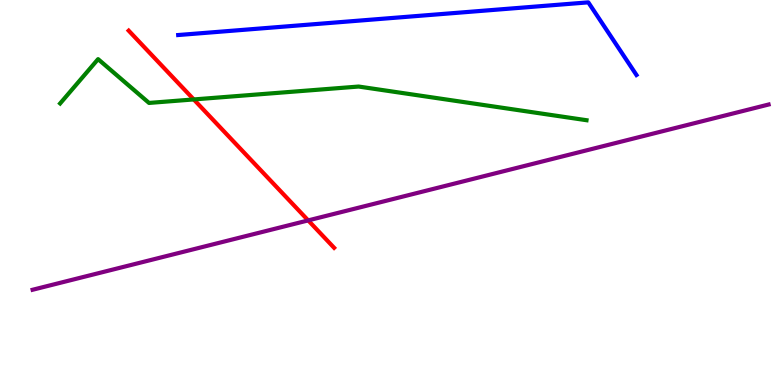[{'lines': ['blue', 'red'], 'intersections': []}, {'lines': ['green', 'red'], 'intersections': [{'x': 2.5, 'y': 7.42}]}, {'lines': ['purple', 'red'], 'intersections': [{'x': 3.98, 'y': 4.28}]}, {'lines': ['blue', 'green'], 'intersections': []}, {'lines': ['blue', 'purple'], 'intersections': []}, {'lines': ['green', 'purple'], 'intersections': []}]